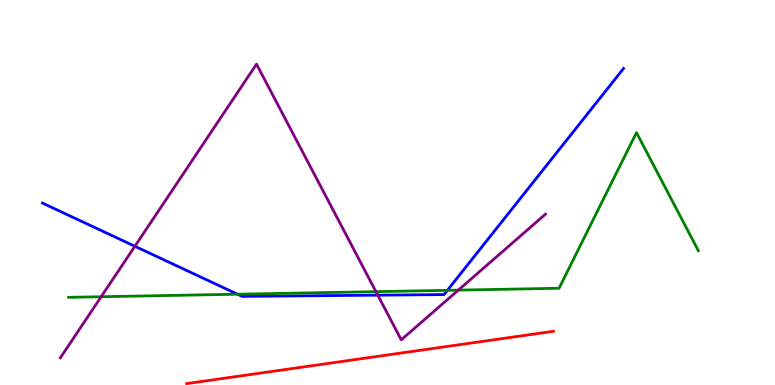[{'lines': ['blue', 'red'], 'intersections': []}, {'lines': ['green', 'red'], 'intersections': []}, {'lines': ['purple', 'red'], 'intersections': []}, {'lines': ['blue', 'green'], 'intersections': [{'x': 3.06, 'y': 2.36}, {'x': 5.77, 'y': 2.46}]}, {'lines': ['blue', 'purple'], 'intersections': [{'x': 1.74, 'y': 3.6}, {'x': 4.87, 'y': 2.33}]}, {'lines': ['green', 'purple'], 'intersections': [{'x': 1.31, 'y': 2.29}, {'x': 4.85, 'y': 2.42}, {'x': 5.91, 'y': 2.46}]}]